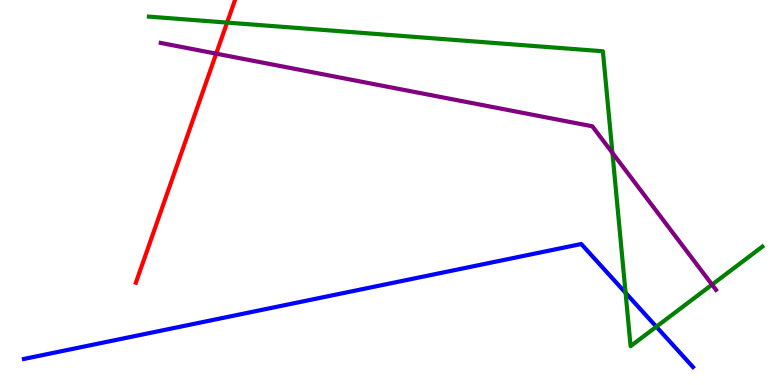[{'lines': ['blue', 'red'], 'intersections': []}, {'lines': ['green', 'red'], 'intersections': [{'x': 2.93, 'y': 9.41}]}, {'lines': ['purple', 'red'], 'intersections': [{'x': 2.79, 'y': 8.61}]}, {'lines': ['blue', 'green'], 'intersections': [{'x': 8.07, 'y': 2.39}, {'x': 8.47, 'y': 1.51}]}, {'lines': ['blue', 'purple'], 'intersections': []}, {'lines': ['green', 'purple'], 'intersections': [{'x': 7.9, 'y': 6.03}, {'x': 9.19, 'y': 2.61}]}]